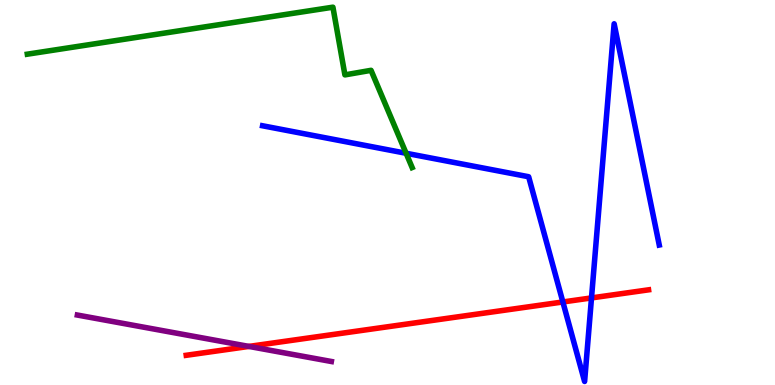[{'lines': ['blue', 'red'], 'intersections': [{'x': 7.26, 'y': 2.16}, {'x': 7.63, 'y': 2.26}]}, {'lines': ['green', 'red'], 'intersections': []}, {'lines': ['purple', 'red'], 'intersections': [{'x': 3.21, 'y': 1.0}]}, {'lines': ['blue', 'green'], 'intersections': [{'x': 5.24, 'y': 6.02}]}, {'lines': ['blue', 'purple'], 'intersections': []}, {'lines': ['green', 'purple'], 'intersections': []}]